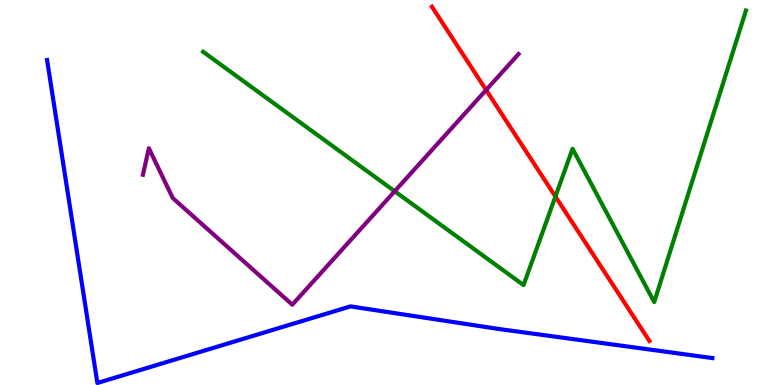[{'lines': ['blue', 'red'], 'intersections': []}, {'lines': ['green', 'red'], 'intersections': [{'x': 7.17, 'y': 4.9}]}, {'lines': ['purple', 'red'], 'intersections': [{'x': 6.27, 'y': 7.66}]}, {'lines': ['blue', 'green'], 'intersections': []}, {'lines': ['blue', 'purple'], 'intersections': []}, {'lines': ['green', 'purple'], 'intersections': [{'x': 5.09, 'y': 5.03}]}]